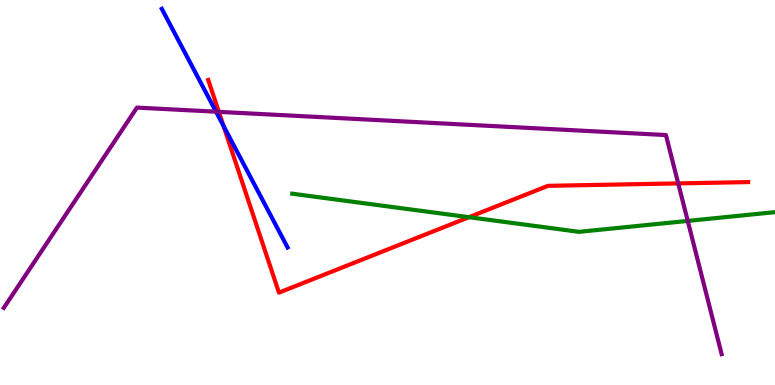[{'lines': ['blue', 'red'], 'intersections': [{'x': 2.88, 'y': 6.73}]}, {'lines': ['green', 'red'], 'intersections': [{'x': 6.05, 'y': 4.36}]}, {'lines': ['purple', 'red'], 'intersections': [{'x': 2.82, 'y': 7.09}, {'x': 8.75, 'y': 5.24}]}, {'lines': ['blue', 'green'], 'intersections': []}, {'lines': ['blue', 'purple'], 'intersections': [{'x': 2.79, 'y': 7.1}]}, {'lines': ['green', 'purple'], 'intersections': [{'x': 8.87, 'y': 4.26}]}]